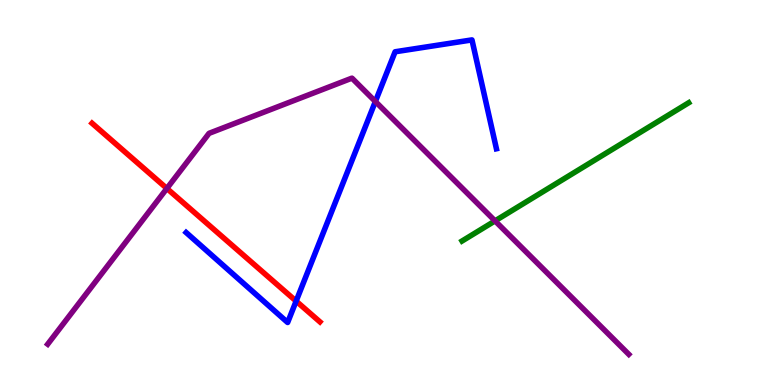[{'lines': ['blue', 'red'], 'intersections': [{'x': 3.82, 'y': 2.18}]}, {'lines': ['green', 'red'], 'intersections': []}, {'lines': ['purple', 'red'], 'intersections': [{'x': 2.15, 'y': 5.11}]}, {'lines': ['blue', 'green'], 'intersections': []}, {'lines': ['blue', 'purple'], 'intersections': [{'x': 4.84, 'y': 7.36}]}, {'lines': ['green', 'purple'], 'intersections': [{'x': 6.39, 'y': 4.26}]}]